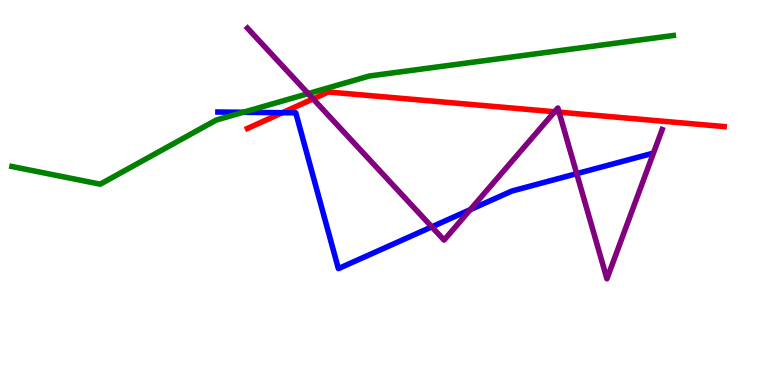[{'lines': ['blue', 'red'], 'intersections': [{'x': 3.64, 'y': 7.07}]}, {'lines': ['green', 'red'], 'intersections': []}, {'lines': ['purple', 'red'], 'intersections': [{'x': 4.04, 'y': 7.43}, {'x': 7.16, 'y': 7.1}, {'x': 7.21, 'y': 7.09}]}, {'lines': ['blue', 'green'], 'intersections': [{'x': 3.14, 'y': 7.08}]}, {'lines': ['blue', 'purple'], 'intersections': [{'x': 5.57, 'y': 4.11}, {'x': 6.07, 'y': 4.55}, {'x': 7.44, 'y': 5.49}]}, {'lines': ['green', 'purple'], 'intersections': [{'x': 3.98, 'y': 7.57}]}]